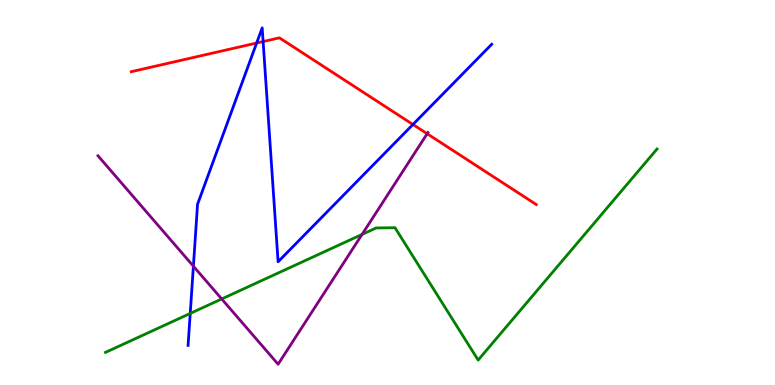[{'lines': ['blue', 'red'], 'intersections': [{'x': 3.31, 'y': 8.88}, {'x': 3.4, 'y': 8.92}, {'x': 5.33, 'y': 6.77}]}, {'lines': ['green', 'red'], 'intersections': []}, {'lines': ['purple', 'red'], 'intersections': [{'x': 5.51, 'y': 6.53}]}, {'lines': ['blue', 'green'], 'intersections': [{'x': 2.45, 'y': 1.86}]}, {'lines': ['blue', 'purple'], 'intersections': [{'x': 2.5, 'y': 3.09}]}, {'lines': ['green', 'purple'], 'intersections': [{'x': 2.86, 'y': 2.23}, {'x': 4.67, 'y': 3.91}]}]